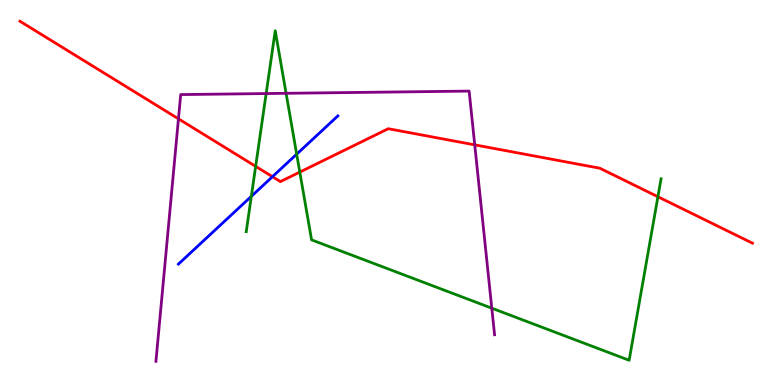[{'lines': ['blue', 'red'], 'intersections': [{'x': 3.52, 'y': 5.41}]}, {'lines': ['green', 'red'], 'intersections': [{'x': 3.3, 'y': 5.68}, {'x': 3.87, 'y': 5.53}, {'x': 8.49, 'y': 4.89}]}, {'lines': ['purple', 'red'], 'intersections': [{'x': 2.3, 'y': 6.91}, {'x': 6.13, 'y': 6.24}]}, {'lines': ['blue', 'green'], 'intersections': [{'x': 3.24, 'y': 4.9}, {'x': 3.83, 'y': 6.0}]}, {'lines': ['blue', 'purple'], 'intersections': []}, {'lines': ['green', 'purple'], 'intersections': [{'x': 3.43, 'y': 7.57}, {'x': 3.69, 'y': 7.58}, {'x': 6.35, 'y': 1.99}]}]